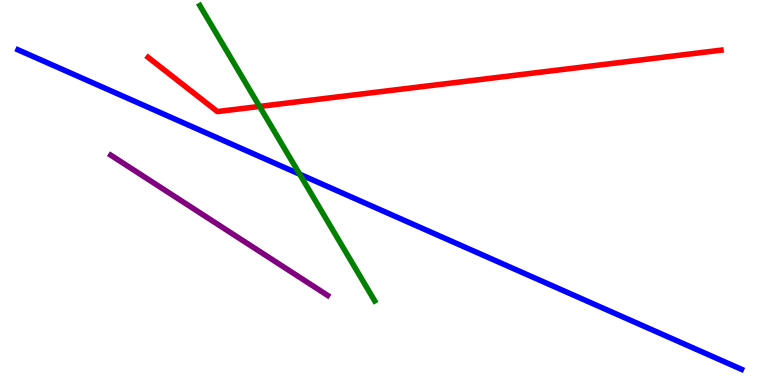[{'lines': ['blue', 'red'], 'intersections': []}, {'lines': ['green', 'red'], 'intersections': [{'x': 3.35, 'y': 7.24}]}, {'lines': ['purple', 'red'], 'intersections': []}, {'lines': ['blue', 'green'], 'intersections': [{'x': 3.87, 'y': 5.48}]}, {'lines': ['blue', 'purple'], 'intersections': []}, {'lines': ['green', 'purple'], 'intersections': []}]